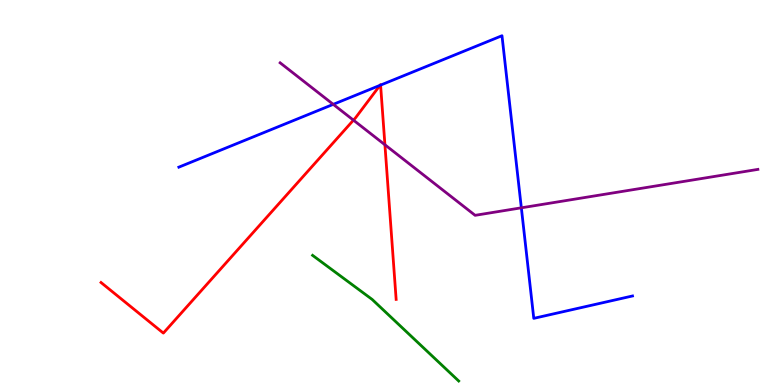[{'lines': ['blue', 'red'], 'intersections': [{'x': 4.9, 'y': 7.78}, {'x': 4.91, 'y': 7.79}]}, {'lines': ['green', 'red'], 'intersections': []}, {'lines': ['purple', 'red'], 'intersections': [{'x': 4.56, 'y': 6.88}, {'x': 4.97, 'y': 6.24}]}, {'lines': ['blue', 'green'], 'intersections': []}, {'lines': ['blue', 'purple'], 'intersections': [{'x': 4.3, 'y': 7.29}, {'x': 6.73, 'y': 4.6}]}, {'lines': ['green', 'purple'], 'intersections': []}]